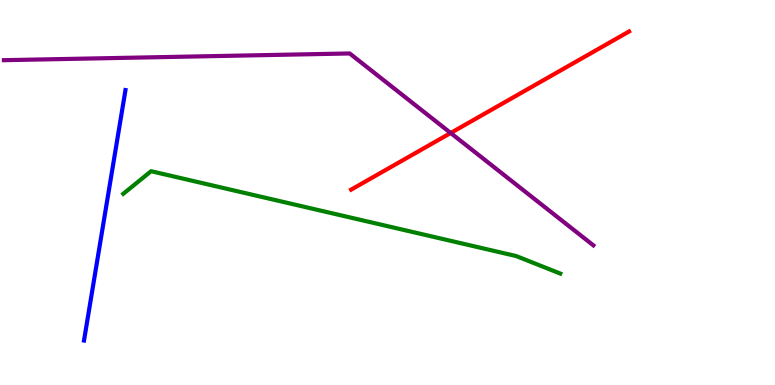[{'lines': ['blue', 'red'], 'intersections': []}, {'lines': ['green', 'red'], 'intersections': []}, {'lines': ['purple', 'red'], 'intersections': [{'x': 5.82, 'y': 6.55}]}, {'lines': ['blue', 'green'], 'intersections': []}, {'lines': ['blue', 'purple'], 'intersections': []}, {'lines': ['green', 'purple'], 'intersections': []}]